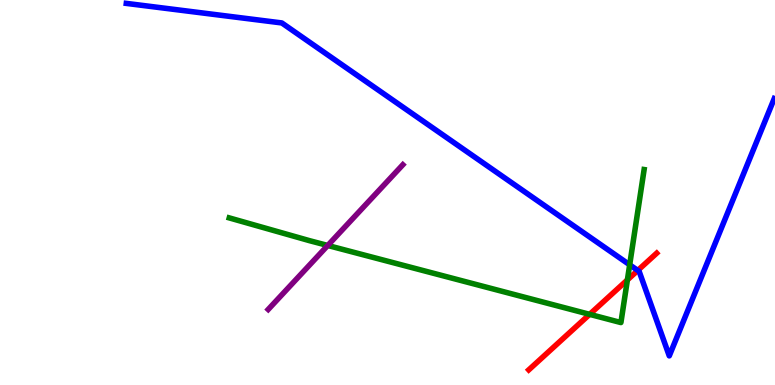[{'lines': ['blue', 'red'], 'intersections': [{'x': 8.23, 'y': 2.98}]}, {'lines': ['green', 'red'], 'intersections': [{'x': 7.61, 'y': 1.84}, {'x': 8.1, 'y': 2.73}]}, {'lines': ['purple', 'red'], 'intersections': []}, {'lines': ['blue', 'green'], 'intersections': [{'x': 8.12, 'y': 3.12}]}, {'lines': ['blue', 'purple'], 'intersections': []}, {'lines': ['green', 'purple'], 'intersections': [{'x': 4.23, 'y': 3.62}]}]